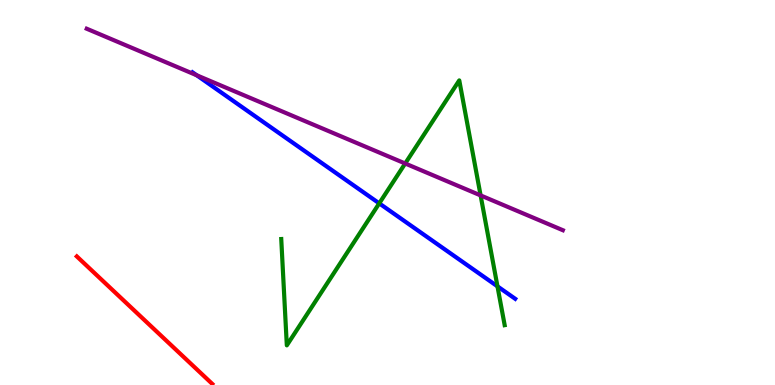[{'lines': ['blue', 'red'], 'intersections': []}, {'lines': ['green', 'red'], 'intersections': []}, {'lines': ['purple', 'red'], 'intersections': []}, {'lines': ['blue', 'green'], 'intersections': [{'x': 4.89, 'y': 4.72}, {'x': 6.42, 'y': 2.56}]}, {'lines': ['blue', 'purple'], 'intersections': [{'x': 2.54, 'y': 8.04}]}, {'lines': ['green', 'purple'], 'intersections': [{'x': 5.23, 'y': 5.75}, {'x': 6.2, 'y': 4.92}]}]